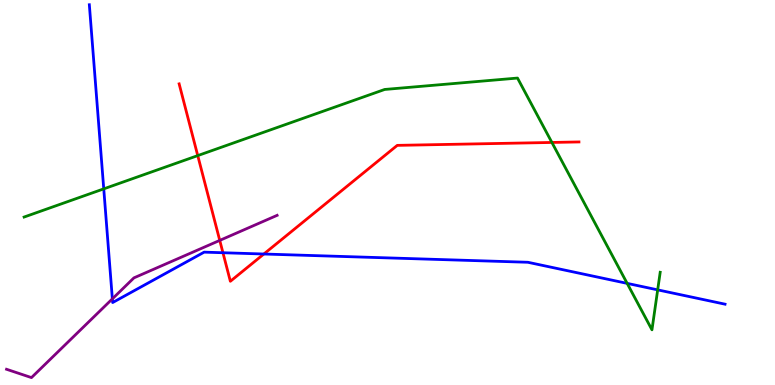[{'lines': ['blue', 'red'], 'intersections': [{'x': 2.88, 'y': 3.44}, {'x': 3.4, 'y': 3.4}]}, {'lines': ['green', 'red'], 'intersections': [{'x': 2.55, 'y': 5.96}, {'x': 7.12, 'y': 6.3}]}, {'lines': ['purple', 'red'], 'intersections': [{'x': 2.84, 'y': 3.76}]}, {'lines': ['blue', 'green'], 'intersections': [{'x': 1.34, 'y': 5.09}, {'x': 8.09, 'y': 2.64}, {'x': 8.49, 'y': 2.47}]}, {'lines': ['blue', 'purple'], 'intersections': [{'x': 1.45, 'y': 2.24}]}, {'lines': ['green', 'purple'], 'intersections': []}]